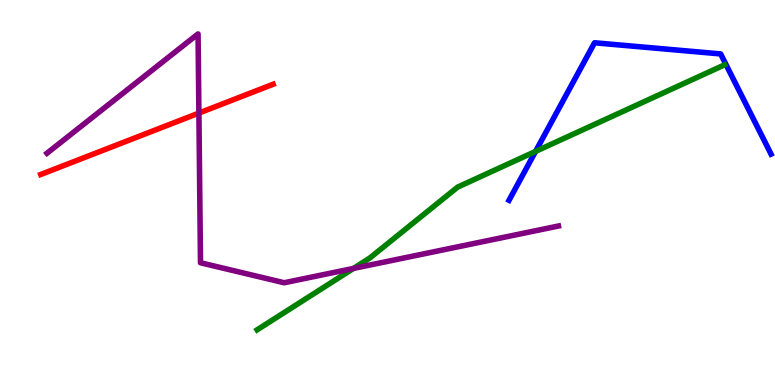[{'lines': ['blue', 'red'], 'intersections': []}, {'lines': ['green', 'red'], 'intersections': []}, {'lines': ['purple', 'red'], 'intersections': [{'x': 2.57, 'y': 7.06}]}, {'lines': ['blue', 'green'], 'intersections': [{'x': 6.91, 'y': 6.07}]}, {'lines': ['blue', 'purple'], 'intersections': []}, {'lines': ['green', 'purple'], 'intersections': [{'x': 4.56, 'y': 3.03}]}]